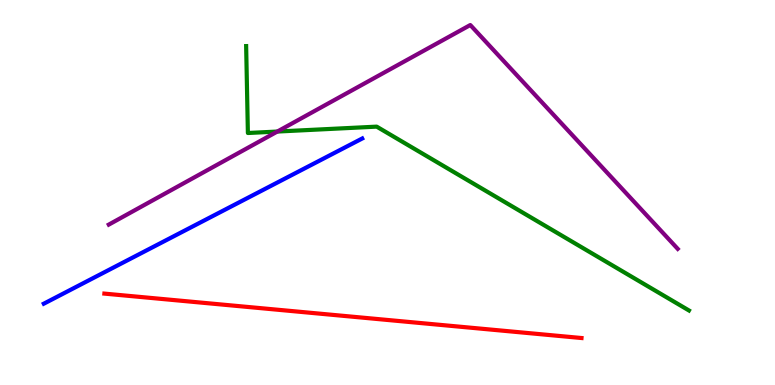[{'lines': ['blue', 'red'], 'intersections': []}, {'lines': ['green', 'red'], 'intersections': []}, {'lines': ['purple', 'red'], 'intersections': []}, {'lines': ['blue', 'green'], 'intersections': []}, {'lines': ['blue', 'purple'], 'intersections': []}, {'lines': ['green', 'purple'], 'intersections': [{'x': 3.58, 'y': 6.58}]}]